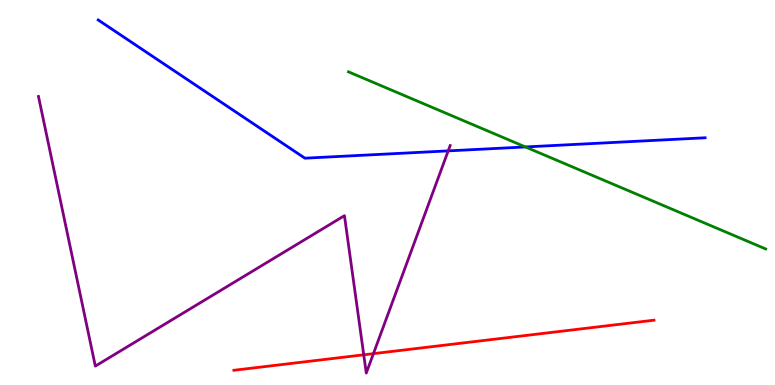[{'lines': ['blue', 'red'], 'intersections': []}, {'lines': ['green', 'red'], 'intersections': []}, {'lines': ['purple', 'red'], 'intersections': [{'x': 4.69, 'y': 0.785}, {'x': 4.82, 'y': 0.815}]}, {'lines': ['blue', 'green'], 'intersections': [{'x': 6.78, 'y': 6.18}]}, {'lines': ['blue', 'purple'], 'intersections': [{'x': 5.78, 'y': 6.08}]}, {'lines': ['green', 'purple'], 'intersections': []}]